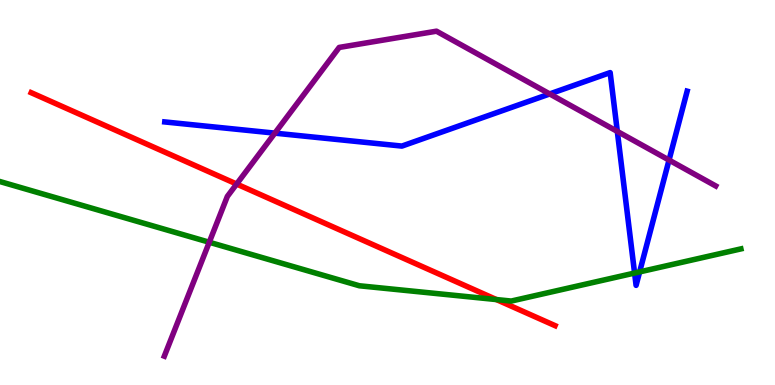[{'lines': ['blue', 'red'], 'intersections': []}, {'lines': ['green', 'red'], 'intersections': [{'x': 6.41, 'y': 2.22}]}, {'lines': ['purple', 'red'], 'intersections': [{'x': 3.05, 'y': 5.22}]}, {'lines': ['blue', 'green'], 'intersections': [{'x': 8.19, 'y': 2.91}, {'x': 8.25, 'y': 2.94}]}, {'lines': ['blue', 'purple'], 'intersections': [{'x': 3.55, 'y': 6.54}, {'x': 7.09, 'y': 7.56}, {'x': 7.97, 'y': 6.59}, {'x': 8.63, 'y': 5.84}]}, {'lines': ['green', 'purple'], 'intersections': [{'x': 2.7, 'y': 3.71}]}]